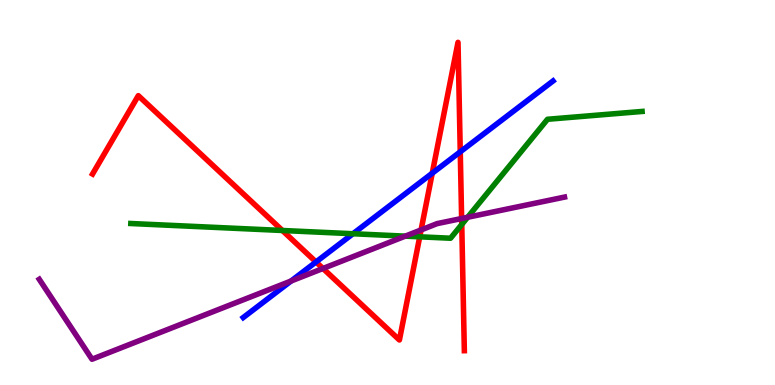[{'lines': ['blue', 'red'], 'intersections': [{'x': 4.08, 'y': 3.2}, {'x': 5.58, 'y': 5.5}, {'x': 5.94, 'y': 6.06}]}, {'lines': ['green', 'red'], 'intersections': [{'x': 3.64, 'y': 4.01}, {'x': 5.42, 'y': 3.85}, {'x': 5.96, 'y': 4.17}]}, {'lines': ['purple', 'red'], 'intersections': [{'x': 4.17, 'y': 3.03}, {'x': 5.43, 'y': 4.03}, {'x': 5.96, 'y': 4.32}]}, {'lines': ['blue', 'green'], 'intersections': [{'x': 4.55, 'y': 3.93}]}, {'lines': ['blue', 'purple'], 'intersections': [{'x': 3.76, 'y': 2.7}]}, {'lines': ['green', 'purple'], 'intersections': [{'x': 5.23, 'y': 3.87}, {'x': 6.03, 'y': 4.36}]}]